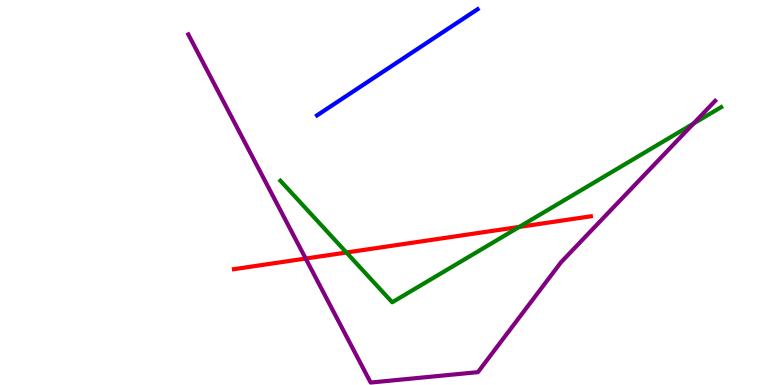[{'lines': ['blue', 'red'], 'intersections': []}, {'lines': ['green', 'red'], 'intersections': [{'x': 4.47, 'y': 3.44}, {'x': 6.7, 'y': 4.11}]}, {'lines': ['purple', 'red'], 'intersections': [{'x': 3.94, 'y': 3.28}]}, {'lines': ['blue', 'green'], 'intersections': []}, {'lines': ['blue', 'purple'], 'intersections': []}, {'lines': ['green', 'purple'], 'intersections': [{'x': 8.95, 'y': 6.79}]}]